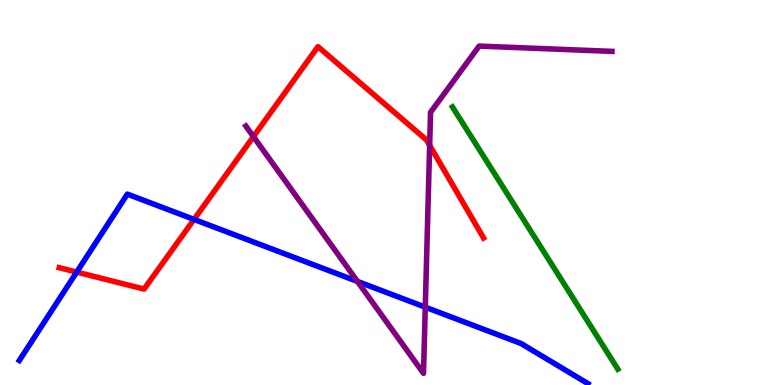[{'lines': ['blue', 'red'], 'intersections': [{'x': 0.99, 'y': 2.93}, {'x': 2.5, 'y': 4.3}]}, {'lines': ['green', 'red'], 'intersections': []}, {'lines': ['purple', 'red'], 'intersections': [{'x': 3.27, 'y': 6.45}, {'x': 5.54, 'y': 6.22}]}, {'lines': ['blue', 'green'], 'intersections': []}, {'lines': ['blue', 'purple'], 'intersections': [{'x': 4.61, 'y': 2.69}, {'x': 5.49, 'y': 2.02}]}, {'lines': ['green', 'purple'], 'intersections': []}]